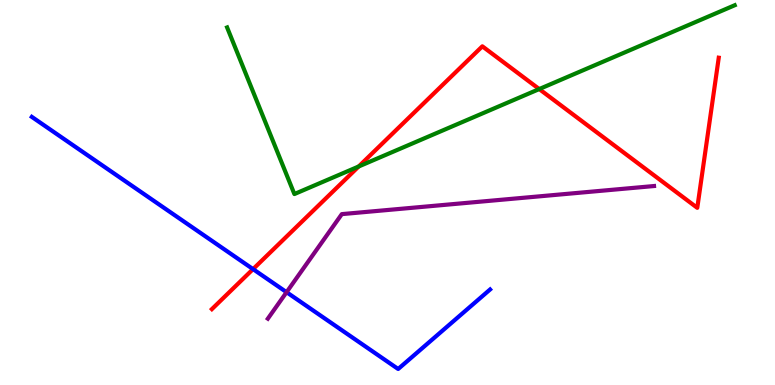[{'lines': ['blue', 'red'], 'intersections': [{'x': 3.27, 'y': 3.01}]}, {'lines': ['green', 'red'], 'intersections': [{'x': 4.63, 'y': 5.68}, {'x': 6.96, 'y': 7.69}]}, {'lines': ['purple', 'red'], 'intersections': []}, {'lines': ['blue', 'green'], 'intersections': []}, {'lines': ['blue', 'purple'], 'intersections': [{'x': 3.7, 'y': 2.41}]}, {'lines': ['green', 'purple'], 'intersections': []}]